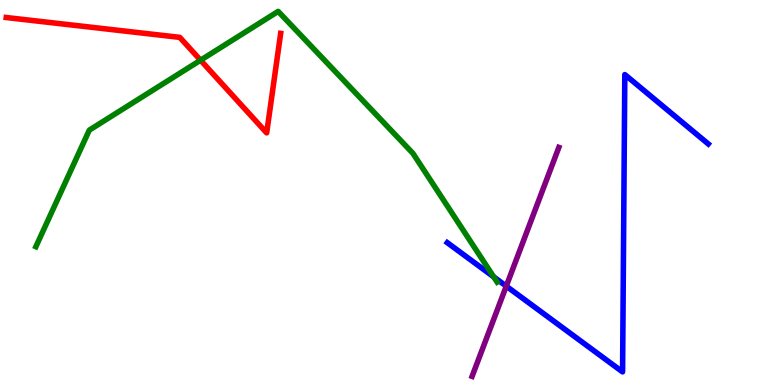[{'lines': ['blue', 'red'], 'intersections': []}, {'lines': ['green', 'red'], 'intersections': [{'x': 2.59, 'y': 8.44}]}, {'lines': ['purple', 'red'], 'intersections': []}, {'lines': ['blue', 'green'], 'intersections': [{'x': 6.37, 'y': 2.81}]}, {'lines': ['blue', 'purple'], 'intersections': [{'x': 6.53, 'y': 2.57}]}, {'lines': ['green', 'purple'], 'intersections': []}]